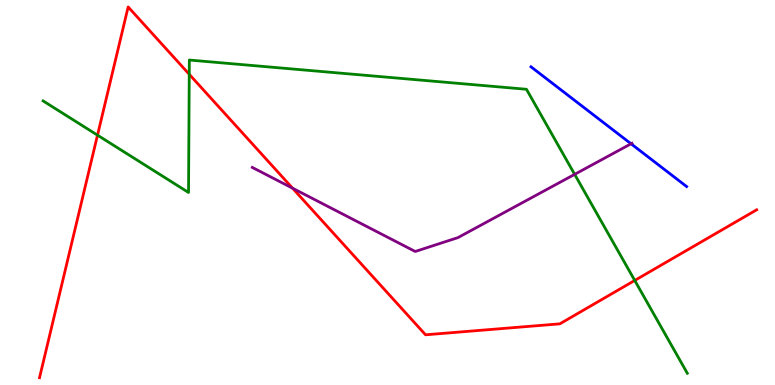[{'lines': ['blue', 'red'], 'intersections': []}, {'lines': ['green', 'red'], 'intersections': [{'x': 1.26, 'y': 6.49}, {'x': 2.44, 'y': 8.07}, {'x': 8.19, 'y': 2.72}]}, {'lines': ['purple', 'red'], 'intersections': [{'x': 3.77, 'y': 5.11}]}, {'lines': ['blue', 'green'], 'intersections': []}, {'lines': ['blue', 'purple'], 'intersections': [{'x': 8.14, 'y': 6.27}]}, {'lines': ['green', 'purple'], 'intersections': [{'x': 7.41, 'y': 5.47}]}]